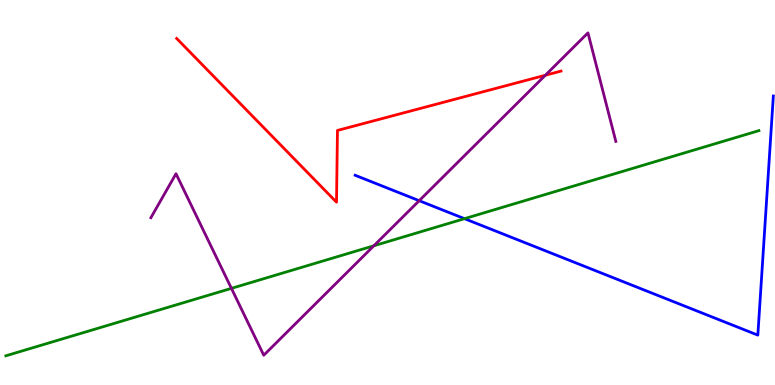[{'lines': ['blue', 'red'], 'intersections': []}, {'lines': ['green', 'red'], 'intersections': []}, {'lines': ['purple', 'red'], 'intersections': [{'x': 7.04, 'y': 8.05}]}, {'lines': ['blue', 'green'], 'intersections': [{'x': 5.99, 'y': 4.32}]}, {'lines': ['blue', 'purple'], 'intersections': [{'x': 5.41, 'y': 4.79}]}, {'lines': ['green', 'purple'], 'intersections': [{'x': 2.99, 'y': 2.51}, {'x': 4.82, 'y': 3.62}]}]